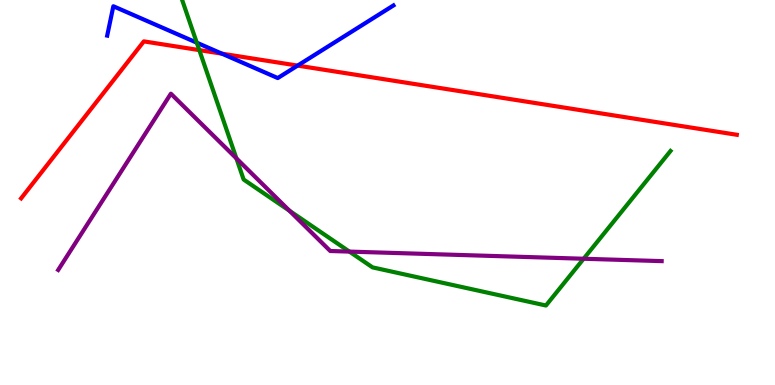[{'lines': ['blue', 'red'], 'intersections': [{'x': 2.86, 'y': 8.61}, {'x': 3.84, 'y': 8.3}]}, {'lines': ['green', 'red'], 'intersections': [{'x': 2.57, 'y': 8.7}]}, {'lines': ['purple', 'red'], 'intersections': []}, {'lines': ['blue', 'green'], 'intersections': [{'x': 2.54, 'y': 8.89}]}, {'lines': ['blue', 'purple'], 'intersections': []}, {'lines': ['green', 'purple'], 'intersections': [{'x': 3.05, 'y': 5.89}, {'x': 3.74, 'y': 4.53}, {'x': 4.51, 'y': 3.47}, {'x': 7.53, 'y': 3.28}]}]